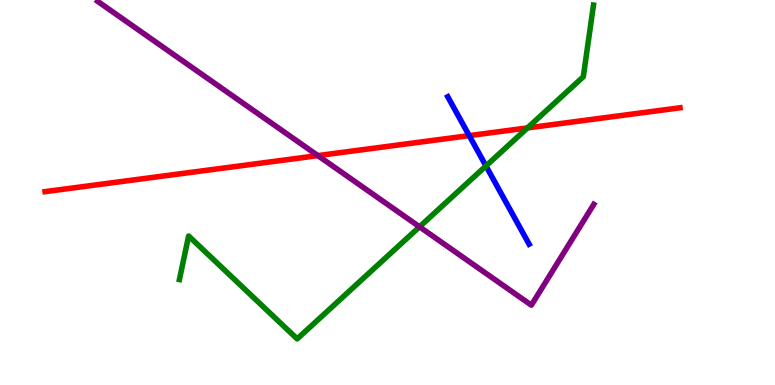[{'lines': ['blue', 'red'], 'intersections': [{'x': 6.05, 'y': 6.48}]}, {'lines': ['green', 'red'], 'intersections': [{'x': 6.81, 'y': 6.68}]}, {'lines': ['purple', 'red'], 'intersections': [{'x': 4.1, 'y': 5.96}]}, {'lines': ['blue', 'green'], 'intersections': [{'x': 6.27, 'y': 5.69}]}, {'lines': ['blue', 'purple'], 'intersections': []}, {'lines': ['green', 'purple'], 'intersections': [{'x': 5.41, 'y': 4.11}]}]